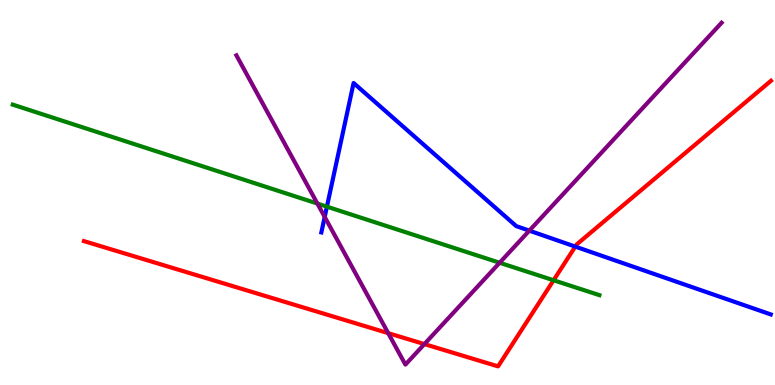[{'lines': ['blue', 'red'], 'intersections': [{'x': 7.42, 'y': 3.59}]}, {'lines': ['green', 'red'], 'intersections': [{'x': 7.14, 'y': 2.72}]}, {'lines': ['purple', 'red'], 'intersections': [{'x': 5.01, 'y': 1.35}, {'x': 5.48, 'y': 1.06}]}, {'lines': ['blue', 'green'], 'intersections': [{'x': 4.22, 'y': 4.63}]}, {'lines': ['blue', 'purple'], 'intersections': [{'x': 4.19, 'y': 4.37}, {'x': 6.83, 'y': 4.01}]}, {'lines': ['green', 'purple'], 'intersections': [{'x': 4.1, 'y': 4.71}, {'x': 6.45, 'y': 3.18}]}]